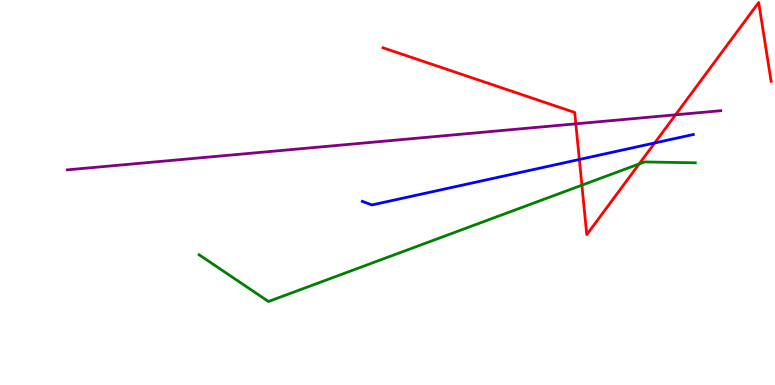[{'lines': ['blue', 'red'], 'intersections': [{'x': 7.48, 'y': 5.86}, {'x': 8.45, 'y': 6.29}]}, {'lines': ['green', 'red'], 'intersections': [{'x': 7.51, 'y': 5.19}, {'x': 8.25, 'y': 5.74}]}, {'lines': ['purple', 'red'], 'intersections': [{'x': 7.43, 'y': 6.78}, {'x': 8.72, 'y': 7.02}]}, {'lines': ['blue', 'green'], 'intersections': []}, {'lines': ['blue', 'purple'], 'intersections': []}, {'lines': ['green', 'purple'], 'intersections': []}]